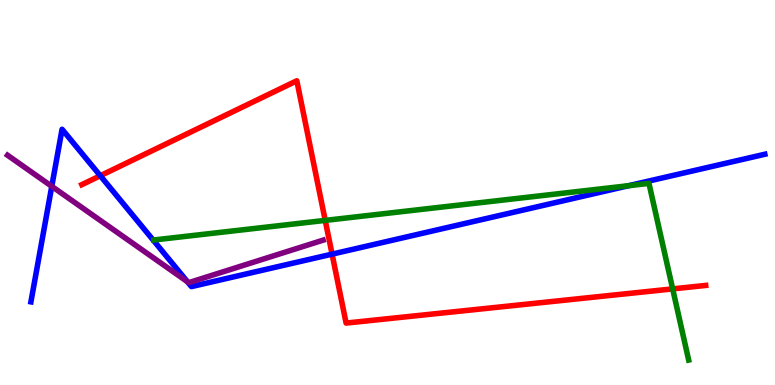[{'lines': ['blue', 'red'], 'intersections': [{'x': 1.29, 'y': 5.44}, {'x': 4.28, 'y': 3.4}]}, {'lines': ['green', 'red'], 'intersections': [{'x': 4.2, 'y': 4.28}, {'x': 8.68, 'y': 2.5}]}, {'lines': ['purple', 'red'], 'intersections': []}, {'lines': ['blue', 'green'], 'intersections': [{'x': 8.11, 'y': 5.18}]}, {'lines': ['blue', 'purple'], 'intersections': [{'x': 0.668, 'y': 5.16}, {'x': 2.42, 'y': 2.68}]}, {'lines': ['green', 'purple'], 'intersections': []}]